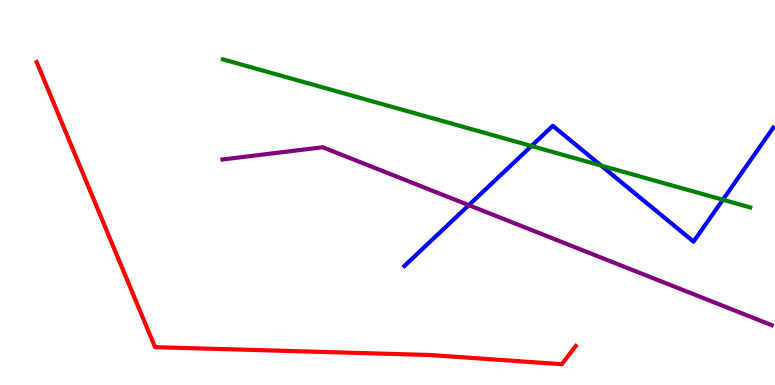[{'lines': ['blue', 'red'], 'intersections': []}, {'lines': ['green', 'red'], 'intersections': []}, {'lines': ['purple', 'red'], 'intersections': []}, {'lines': ['blue', 'green'], 'intersections': [{'x': 6.86, 'y': 6.21}, {'x': 7.76, 'y': 5.7}, {'x': 9.33, 'y': 4.81}]}, {'lines': ['blue', 'purple'], 'intersections': [{'x': 6.05, 'y': 4.67}]}, {'lines': ['green', 'purple'], 'intersections': []}]